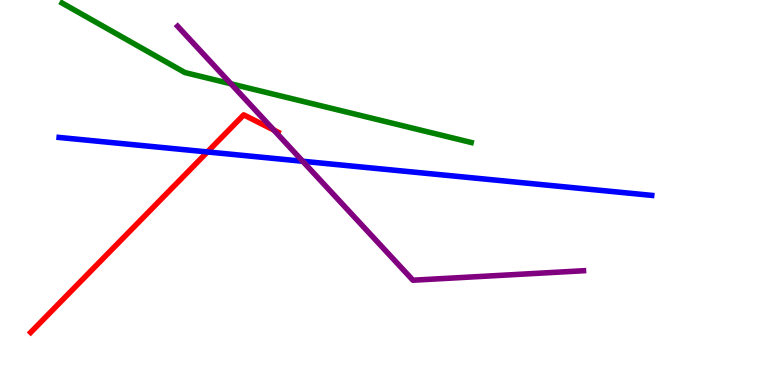[{'lines': ['blue', 'red'], 'intersections': [{'x': 2.68, 'y': 6.05}]}, {'lines': ['green', 'red'], 'intersections': []}, {'lines': ['purple', 'red'], 'intersections': [{'x': 3.53, 'y': 6.62}]}, {'lines': ['blue', 'green'], 'intersections': []}, {'lines': ['blue', 'purple'], 'intersections': [{'x': 3.91, 'y': 5.81}]}, {'lines': ['green', 'purple'], 'intersections': [{'x': 2.98, 'y': 7.82}]}]